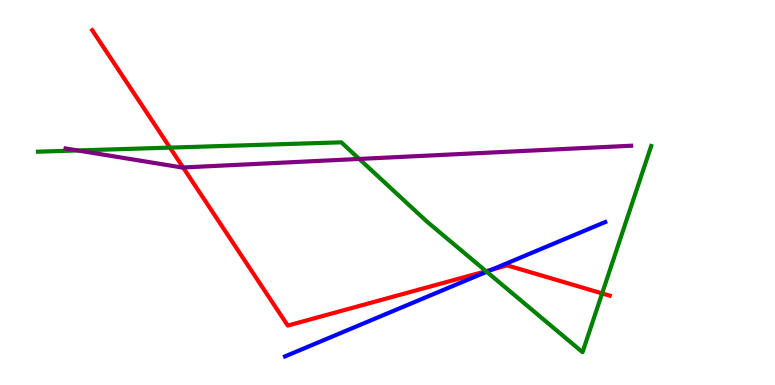[{'lines': ['blue', 'red'], 'intersections': [{'x': 6.35, 'y': 3.0}]}, {'lines': ['green', 'red'], 'intersections': [{'x': 2.19, 'y': 6.17}, {'x': 6.27, 'y': 2.96}, {'x': 7.77, 'y': 2.38}]}, {'lines': ['purple', 'red'], 'intersections': [{'x': 2.36, 'y': 5.65}]}, {'lines': ['blue', 'green'], 'intersections': [{'x': 6.28, 'y': 2.94}]}, {'lines': ['blue', 'purple'], 'intersections': []}, {'lines': ['green', 'purple'], 'intersections': [{'x': 1.0, 'y': 6.09}, {'x': 4.64, 'y': 5.87}]}]